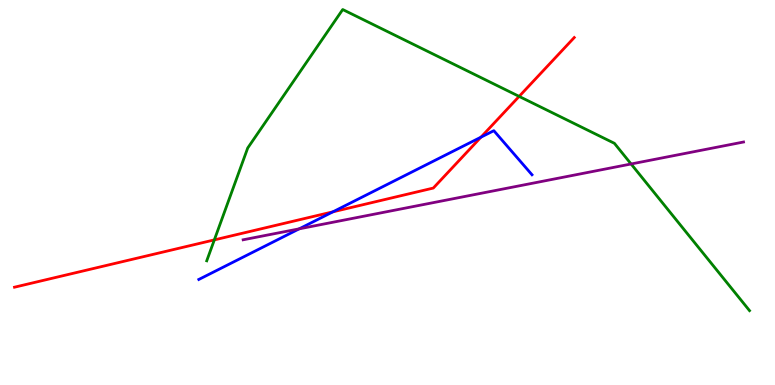[{'lines': ['blue', 'red'], 'intersections': [{'x': 4.3, 'y': 4.5}, {'x': 6.21, 'y': 6.44}]}, {'lines': ['green', 'red'], 'intersections': [{'x': 2.77, 'y': 3.77}, {'x': 6.7, 'y': 7.5}]}, {'lines': ['purple', 'red'], 'intersections': []}, {'lines': ['blue', 'green'], 'intersections': []}, {'lines': ['blue', 'purple'], 'intersections': [{'x': 3.86, 'y': 4.06}]}, {'lines': ['green', 'purple'], 'intersections': [{'x': 8.14, 'y': 5.74}]}]